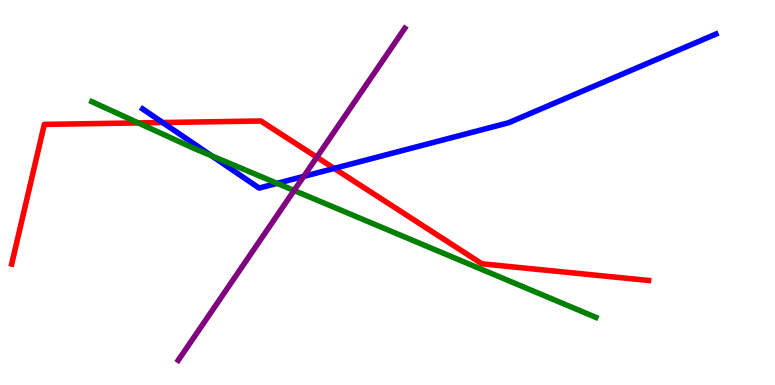[{'lines': ['blue', 'red'], 'intersections': [{'x': 2.1, 'y': 6.82}, {'x': 4.31, 'y': 5.63}]}, {'lines': ['green', 'red'], 'intersections': [{'x': 1.78, 'y': 6.81}]}, {'lines': ['purple', 'red'], 'intersections': [{'x': 4.09, 'y': 5.92}]}, {'lines': ['blue', 'green'], 'intersections': [{'x': 2.73, 'y': 5.95}, {'x': 3.58, 'y': 5.24}]}, {'lines': ['blue', 'purple'], 'intersections': [{'x': 3.92, 'y': 5.42}]}, {'lines': ['green', 'purple'], 'intersections': [{'x': 3.79, 'y': 5.05}]}]